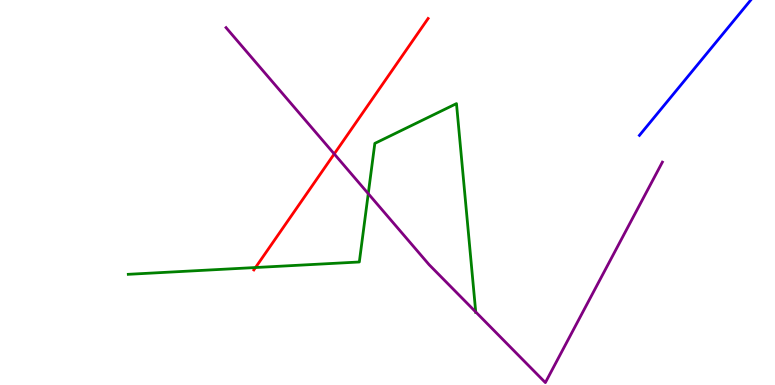[{'lines': ['blue', 'red'], 'intersections': []}, {'lines': ['green', 'red'], 'intersections': [{'x': 3.3, 'y': 3.05}]}, {'lines': ['purple', 'red'], 'intersections': [{'x': 4.31, 'y': 6.0}]}, {'lines': ['blue', 'green'], 'intersections': []}, {'lines': ['blue', 'purple'], 'intersections': []}, {'lines': ['green', 'purple'], 'intersections': [{'x': 4.75, 'y': 4.97}, {'x': 6.14, 'y': 1.9}]}]